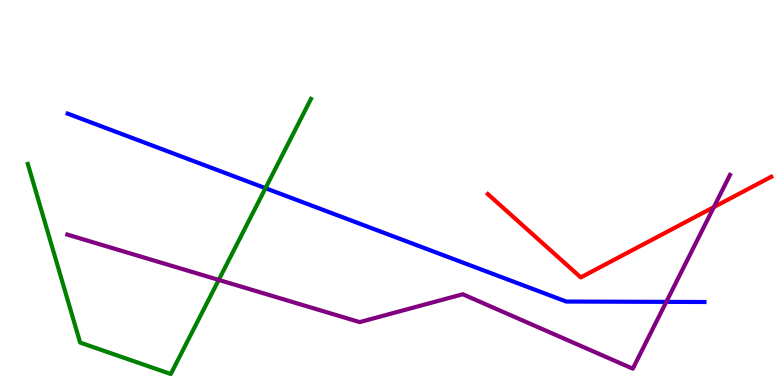[{'lines': ['blue', 'red'], 'intersections': []}, {'lines': ['green', 'red'], 'intersections': []}, {'lines': ['purple', 'red'], 'intersections': [{'x': 9.21, 'y': 4.62}]}, {'lines': ['blue', 'green'], 'intersections': [{'x': 3.43, 'y': 5.11}]}, {'lines': ['blue', 'purple'], 'intersections': [{'x': 8.6, 'y': 2.16}]}, {'lines': ['green', 'purple'], 'intersections': [{'x': 2.82, 'y': 2.73}]}]